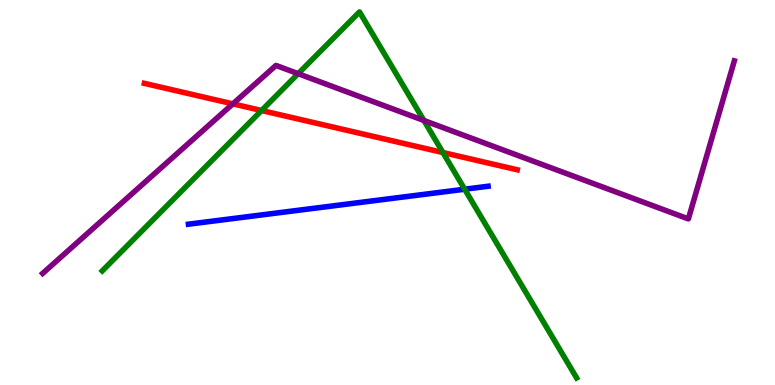[{'lines': ['blue', 'red'], 'intersections': []}, {'lines': ['green', 'red'], 'intersections': [{'x': 3.37, 'y': 7.13}, {'x': 5.72, 'y': 6.04}]}, {'lines': ['purple', 'red'], 'intersections': [{'x': 3.0, 'y': 7.3}]}, {'lines': ['blue', 'green'], 'intersections': [{'x': 6.0, 'y': 5.09}]}, {'lines': ['blue', 'purple'], 'intersections': []}, {'lines': ['green', 'purple'], 'intersections': [{'x': 3.85, 'y': 8.09}, {'x': 5.47, 'y': 6.87}]}]